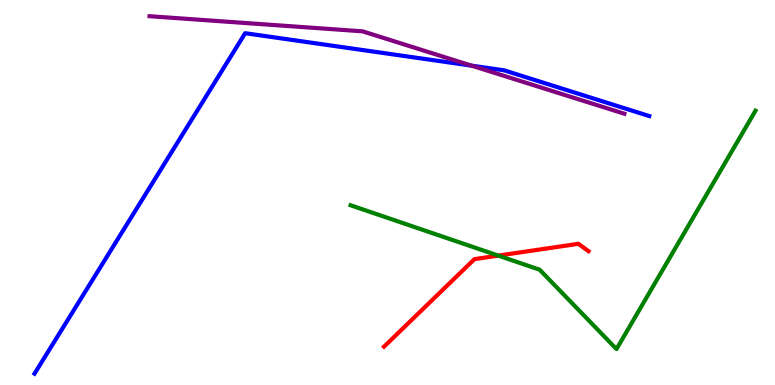[{'lines': ['blue', 'red'], 'intersections': []}, {'lines': ['green', 'red'], 'intersections': [{'x': 6.43, 'y': 3.36}]}, {'lines': ['purple', 'red'], 'intersections': []}, {'lines': ['blue', 'green'], 'intersections': []}, {'lines': ['blue', 'purple'], 'intersections': [{'x': 6.09, 'y': 8.29}]}, {'lines': ['green', 'purple'], 'intersections': []}]